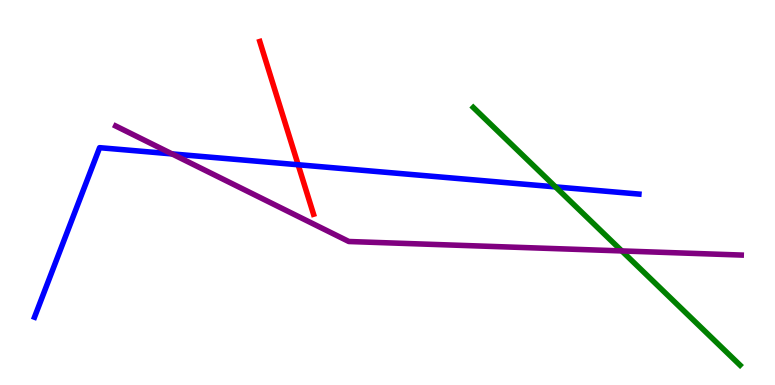[{'lines': ['blue', 'red'], 'intersections': [{'x': 3.85, 'y': 5.72}]}, {'lines': ['green', 'red'], 'intersections': []}, {'lines': ['purple', 'red'], 'intersections': []}, {'lines': ['blue', 'green'], 'intersections': [{'x': 7.17, 'y': 5.15}]}, {'lines': ['blue', 'purple'], 'intersections': [{'x': 2.22, 'y': 6.0}]}, {'lines': ['green', 'purple'], 'intersections': [{'x': 8.02, 'y': 3.48}]}]